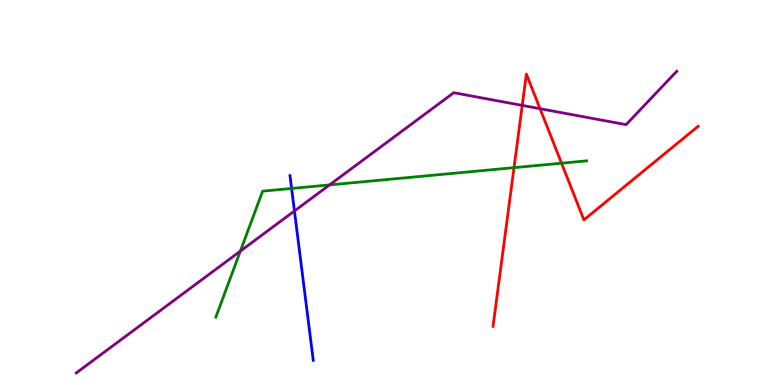[{'lines': ['blue', 'red'], 'intersections': []}, {'lines': ['green', 'red'], 'intersections': [{'x': 6.63, 'y': 5.65}, {'x': 7.25, 'y': 5.76}]}, {'lines': ['purple', 'red'], 'intersections': [{'x': 6.74, 'y': 7.26}, {'x': 6.97, 'y': 7.18}]}, {'lines': ['blue', 'green'], 'intersections': [{'x': 3.76, 'y': 5.11}]}, {'lines': ['blue', 'purple'], 'intersections': [{'x': 3.8, 'y': 4.52}]}, {'lines': ['green', 'purple'], 'intersections': [{'x': 3.1, 'y': 3.48}, {'x': 4.25, 'y': 5.2}]}]